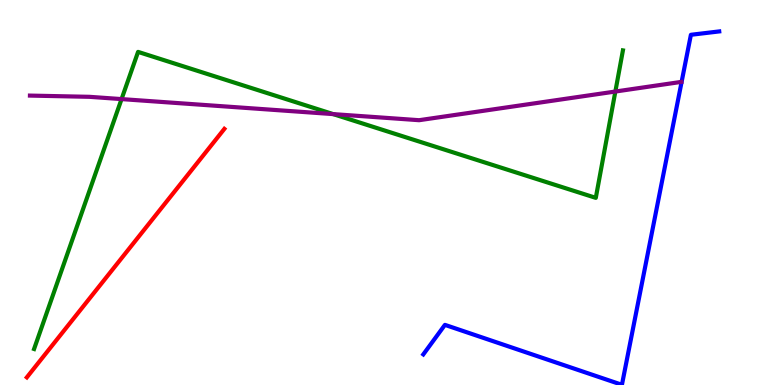[{'lines': ['blue', 'red'], 'intersections': []}, {'lines': ['green', 'red'], 'intersections': []}, {'lines': ['purple', 'red'], 'intersections': []}, {'lines': ['blue', 'green'], 'intersections': []}, {'lines': ['blue', 'purple'], 'intersections': []}, {'lines': ['green', 'purple'], 'intersections': [{'x': 1.57, 'y': 7.43}, {'x': 4.3, 'y': 7.04}, {'x': 7.94, 'y': 7.62}]}]